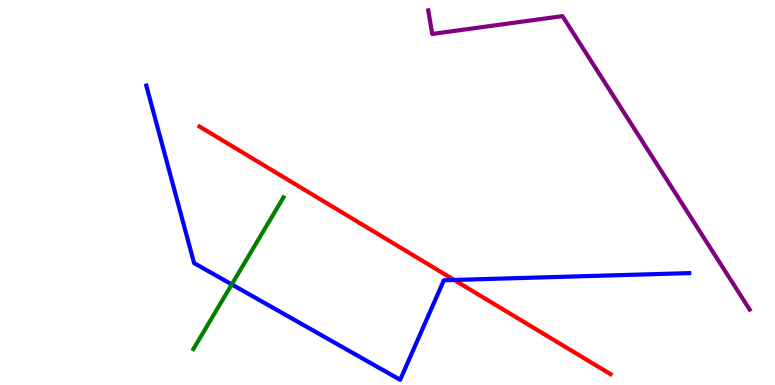[{'lines': ['blue', 'red'], 'intersections': [{'x': 5.86, 'y': 2.73}]}, {'lines': ['green', 'red'], 'intersections': []}, {'lines': ['purple', 'red'], 'intersections': []}, {'lines': ['blue', 'green'], 'intersections': [{'x': 2.99, 'y': 2.61}]}, {'lines': ['blue', 'purple'], 'intersections': []}, {'lines': ['green', 'purple'], 'intersections': []}]